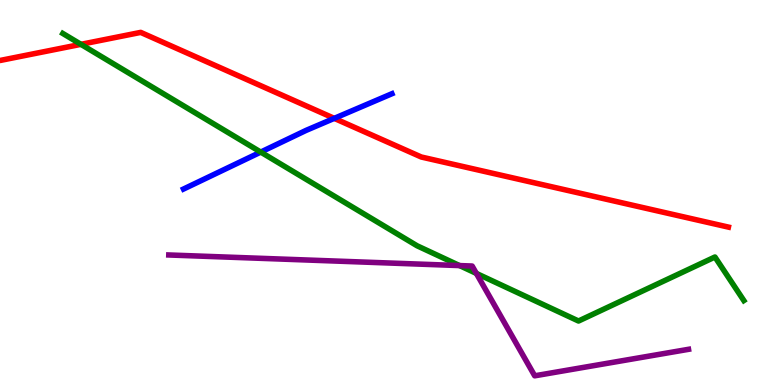[{'lines': ['blue', 'red'], 'intersections': [{'x': 4.31, 'y': 6.93}]}, {'lines': ['green', 'red'], 'intersections': [{'x': 1.04, 'y': 8.85}]}, {'lines': ['purple', 'red'], 'intersections': []}, {'lines': ['blue', 'green'], 'intersections': [{'x': 3.36, 'y': 6.05}]}, {'lines': ['blue', 'purple'], 'intersections': []}, {'lines': ['green', 'purple'], 'intersections': [{'x': 5.93, 'y': 3.1}, {'x': 6.15, 'y': 2.9}]}]